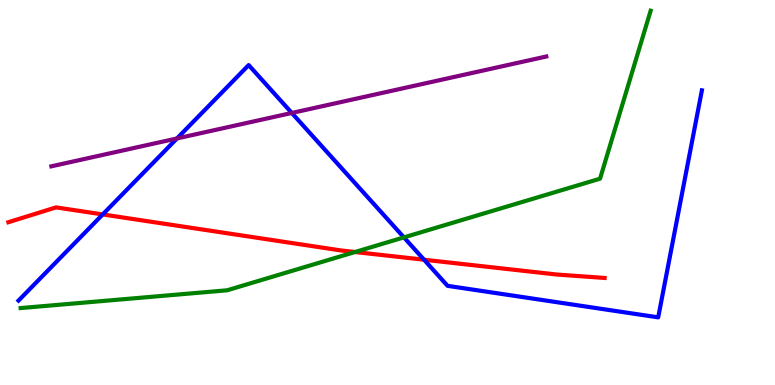[{'lines': ['blue', 'red'], 'intersections': [{'x': 1.33, 'y': 4.43}, {'x': 5.47, 'y': 3.25}]}, {'lines': ['green', 'red'], 'intersections': [{'x': 4.58, 'y': 3.45}]}, {'lines': ['purple', 'red'], 'intersections': []}, {'lines': ['blue', 'green'], 'intersections': [{'x': 5.21, 'y': 3.83}]}, {'lines': ['blue', 'purple'], 'intersections': [{'x': 2.28, 'y': 6.4}, {'x': 3.77, 'y': 7.07}]}, {'lines': ['green', 'purple'], 'intersections': []}]